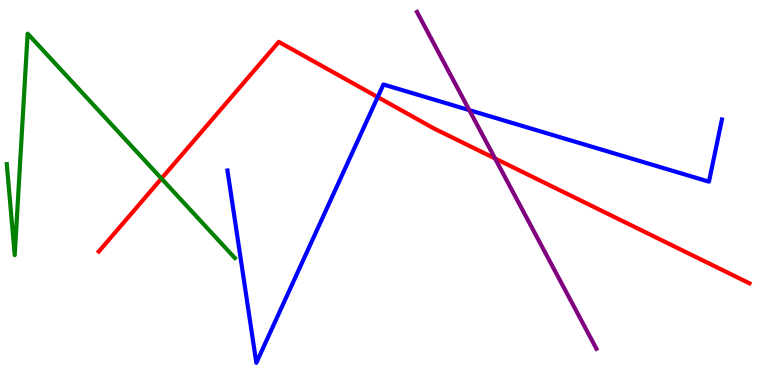[{'lines': ['blue', 'red'], 'intersections': [{'x': 4.87, 'y': 7.48}]}, {'lines': ['green', 'red'], 'intersections': [{'x': 2.08, 'y': 5.36}]}, {'lines': ['purple', 'red'], 'intersections': [{'x': 6.39, 'y': 5.88}]}, {'lines': ['blue', 'green'], 'intersections': []}, {'lines': ['blue', 'purple'], 'intersections': [{'x': 6.06, 'y': 7.14}]}, {'lines': ['green', 'purple'], 'intersections': []}]